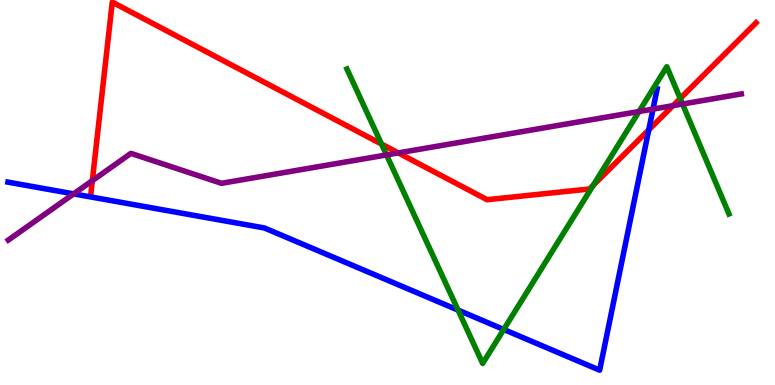[{'lines': ['blue', 'red'], 'intersections': [{'x': 8.37, 'y': 6.63}]}, {'lines': ['green', 'red'], 'intersections': [{'x': 4.92, 'y': 6.26}, {'x': 7.65, 'y': 5.19}, {'x': 8.78, 'y': 7.44}]}, {'lines': ['purple', 'red'], 'intersections': [{'x': 1.19, 'y': 5.31}, {'x': 5.14, 'y': 6.03}, {'x': 8.68, 'y': 7.26}]}, {'lines': ['blue', 'green'], 'intersections': [{'x': 5.91, 'y': 1.95}, {'x': 6.5, 'y': 1.44}]}, {'lines': ['blue', 'purple'], 'intersections': [{'x': 0.95, 'y': 4.96}, {'x': 8.43, 'y': 7.17}]}, {'lines': ['green', 'purple'], 'intersections': [{'x': 4.99, 'y': 5.98}, {'x': 8.25, 'y': 7.1}, {'x': 8.81, 'y': 7.3}]}]